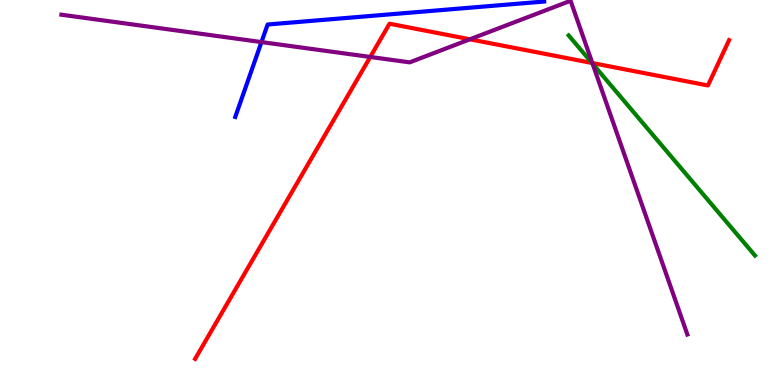[{'lines': ['blue', 'red'], 'intersections': []}, {'lines': ['green', 'red'], 'intersections': [{'x': 7.64, 'y': 8.36}]}, {'lines': ['purple', 'red'], 'intersections': [{'x': 4.78, 'y': 8.52}, {'x': 6.06, 'y': 8.98}, {'x': 7.64, 'y': 8.36}]}, {'lines': ['blue', 'green'], 'intersections': []}, {'lines': ['blue', 'purple'], 'intersections': [{'x': 3.37, 'y': 8.91}]}, {'lines': ['green', 'purple'], 'intersections': [{'x': 7.65, 'y': 8.35}]}]